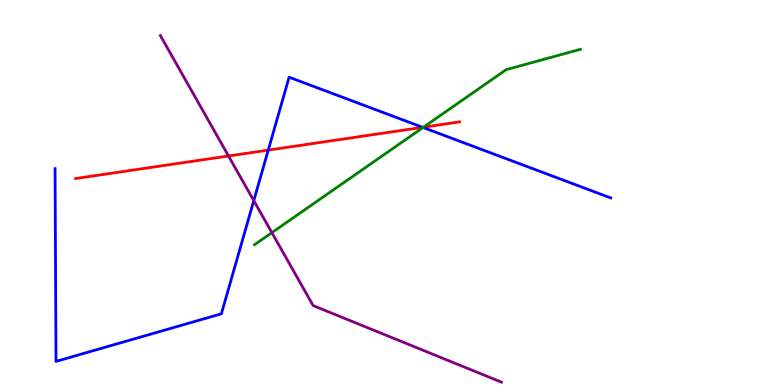[{'lines': ['blue', 'red'], 'intersections': [{'x': 3.46, 'y': 6.1}, {'x': 5.45, 'y': 6.69}]}, {'lines': ['green', 'red'], 'intersections': [{'x': 5.46, 'y': 6.7}]}, {'lines': ['purple', 'red'], 'intersections': [{'x': 2.95, 'y': 5.95}]}, {'lines': ['blue', 'green'], 'intersections': [{'x': 5.46, 'y': 6.69}]}, {'lines': ['blue', 'purple'], 'intersections': [{'x': 3.27, 'y': 4.79}]}, {'lines': ['green', 'purple'], 'intersections': [{'x': 3.51, 'y': 3.96}]}]